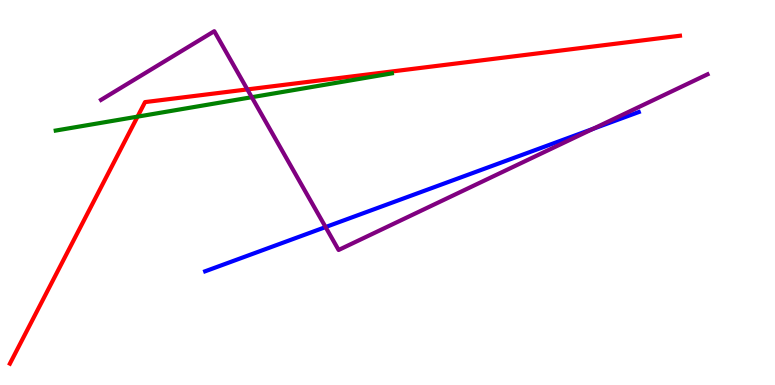[{'lines': ['blue', 'red'], 'intersections': []}, {'lines': ['green', 'red'], 'intersections': [{'x': 1.77, 'y': 6.97}]}, {'lines': ['purple', 'red'], 'intersections': [{'x': 3.19, 'y': 7.68}]}, {'lines': ['blue', 'green'], 'intersections': []}, {'lines': ['blue', 'purple'], 'intersections': [{'x': 4.2, 'y': 4.1}, {'x': 7.65, 'y': 6.65}]}, {'lines': ['green', 'purple'], 'intersections': [{'x': 3.25, 'y': 7.48}]}]